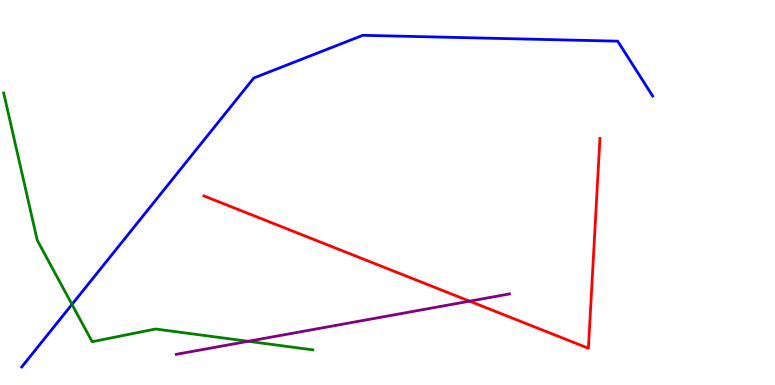[{'lines': ['blue', 'red'], 'intersections': []}, {'lines': ['green', 'red'], 'intersections': []}, {'lines': ['purple', 'red'], 'intersections': [{'x': 6.06, 'y': 2.18}]}, {'lines': ['blue', 'green'], 'intersections': [{'x': 0.929, 'y': 2.09}]}, {'lines': ['blue', 'purple'], 'intersections': []}, {'lines': ['green', 'purple'], 'intersections': [{'x': 3.2, 'y': 1.14}]}]